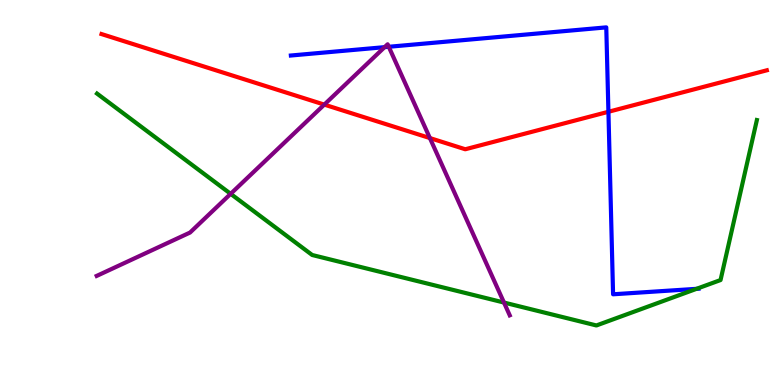[{'lines': ['blue', 'red'], 'intersections': [{'x': 7.85, 'y': 7.1}]}, {'lines': ['green', 'red'], 'intersections': []}, {'lines': ['purple', 'red'], 'intersections': [{'x': 4.18, 'y': 7.28}, {'x': 5.55, 'y': 6.41}]}, {'lines': ['blue', 'green'], 'intersections': [{'x': 8.99, 'y': 2.5}]}, {'lines': ['blue', 'purple'], 'intersections': [{'x': 4.96, 'y': 8.78}, {'x': 5.02, 'y': 8.78}]}, {'lines': ['green', 'purple'], 'intersections': [{'x': 2.98, 'y': 4.97}, {'x': 6.5, 'y': 2.14}]}]